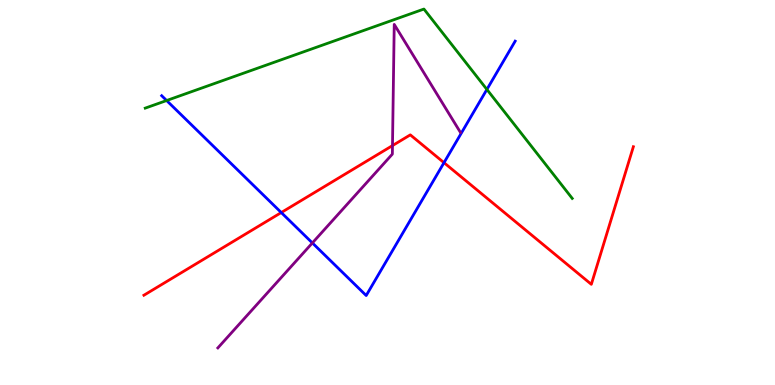[{'lines': ['blue', 'red'], 'intersections': [{'x': 3.63, 'y': 4.48}, {'x': 5.73, 'y': 5.77}]}, {'lines': ['green', 'red'], 'intersections': []}, {'lines': ['purple', 'red'], 'intersections': [{'x': 5.06, 'y': 6.22}]}, {'lines': ['blue', 'green'], 'intersections': [{'x': 2.15, 'y': 7.39}, {'x': 6.28, 'y': 7.68}]}, {'lines': ['blue', 'purple'], 'intersections': [{'x': 4.03, 'y': 3.69}]}, {'lines': ['green', 'purple'], 'intersections': []}]